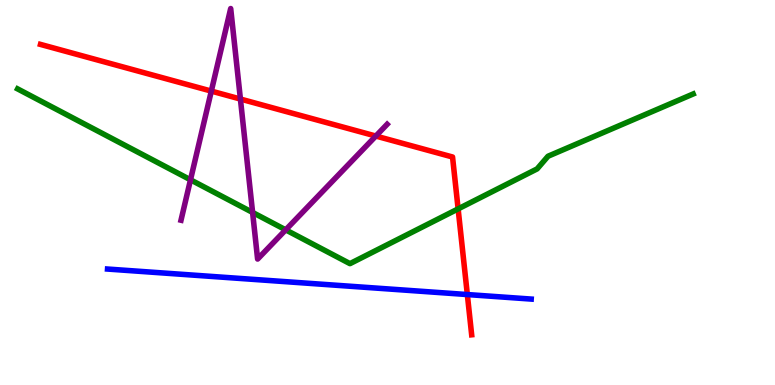[{'lines': ['blue', 'red'], 'intersections': [{'x': 6.03, 'y': 2.35}]}, {'lines': ['green', 'red'], 'intersections': [{'x': 5.91, 'y': 4.57}]}, {'lines': ['purple', 'red'], 'intersections': [{'x': 2.73, 'y': 7.63}, {'x': 3.1, 'y': 7.43}, {'x': 4.85, 'y': 6.47}]}, {'lines': ['blue', 'green'], 'intersections': []}, {'lines': ['blue', 'purple'], 'intersections': []}, {'lines': ['green', 'purple'], 'intersections': [{'x': 2.46, 'y': 5.33}, {'x': 3.26, 'y': 4.48}, {'x': 3.69, 'y': 4.03}]}]